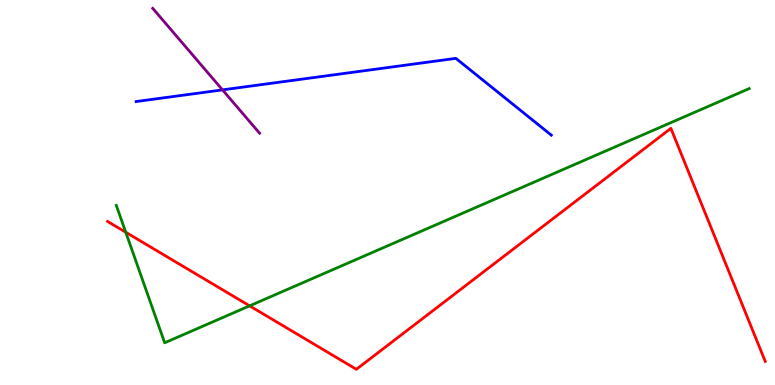[{'lines': ['blue', 'red'], 'intersections': []}, {'lines': ['green', 'red'], 'intersections': [{'x': 1.62, 'y': 3.97}, {'x': 3.22, 'y': 2.06}]}, {'lines': ['purple', 'red'], 'intersections': []}, {'lines': ['blue', 'green'], 'intersections': []}, {'lines': ['blue', 'purple'], 'intersections': [{'x': 2.87, 'y': 7.67}]}, {'lines': ['green', 'purple'], 'intersections': []}]